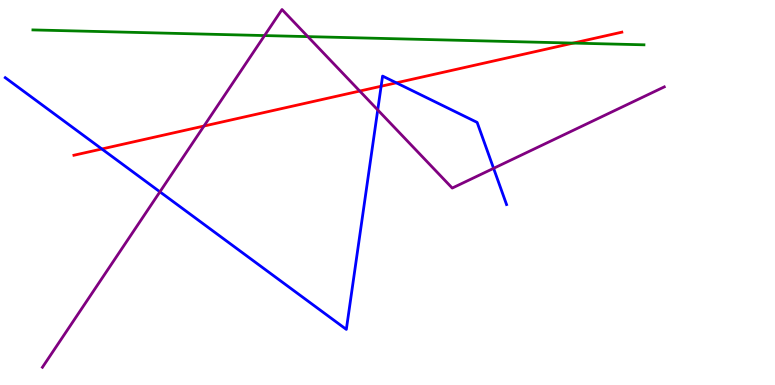[{'lines': ['blue', 'red'], 'intersections': [{'x': 1.31, 'y': 6.13}, {'x': 4.92, 'y': 7.76}, {'x': 5.11, 'y': 7.85}]}, {'lines': ['green', 'red'], 'intersections': [{'x': 7.4, 'y': 8.88}]}, {'lines': ['purple', 'red'], 'intersections': [{'x': 2.63, 'y': 6.73}, {'x': 4.64, 'y': 7.64}]}, {'lines': ['blue', 'green'], 'intersections': []}, {'lines': ['blue', 'purple'], 'intersections': [{'x': 2.06, 'y': 5.02}, {'x': 4.87, 'y': 7.14}, {'x': 6.37, 'y': 5.63}]}, {'lines': ['green', 'purple'], 'intersections': [{'x': 3.41, 'y': 9.08}, {'x': 3.97, 'y': 9.05}]}]